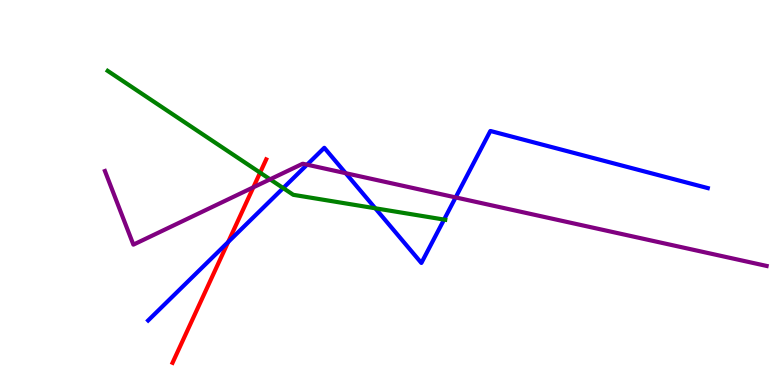[{'lines': ['blue', 'red'], 'intersections': [{'x': 2.94, 'y': 3.71}]}, {'lines': ['green', 'red'], 'intersections': [{'x': 3.36, 'y': 5.52}]}, {'lines': ['purple', 'red'], 'intersections': [{'x': 3.27, 'y': 5.13}]}, {'lines': ['blue', 'green'], 'intersections': [{'x': 3.65, 'y': 5.11}, {'x': 4.84, 'y': 4.59}, {'x': 5.73, 'y': 4.3}]}, {'lines': ['blue', 'purple'], 'intersections': [{'x': 3.96, 'y': 5.72}, {'x': 4.46, 'y': 5.5}, {'x': 5.88, 'y': 4.87}]}, {'lines': ['green', 'purple'], 'intersections': [{'x': 3.49, 'y': 5.34}]}]